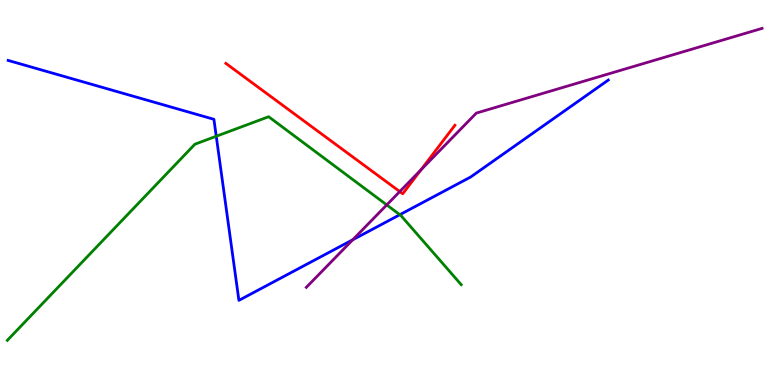[{'lines': ['blue', 'red'], 'intersections': []}, {'lines': ['green', 'red'], 'intersections': []}, {'lines': ['purple', 'red'], 'intersections': [{'x': 5.16, 'y': 5.02}, {'x': 5.43, 'y': 5.59}]}, {'lines': ['blue', 'green'], 'intersections': [{'x': 2.79, 'y': 6.46}, {'x': 5.16, 'y': 4.42}]}, {'lines': ['blue', 'purple'], 'intersections': [{'x': 4.55, 'y': 3.77}]}, {'lines': ['green', 'purple'], 'intersections': [{'x': 4.99, 'y': 4.68}]}]